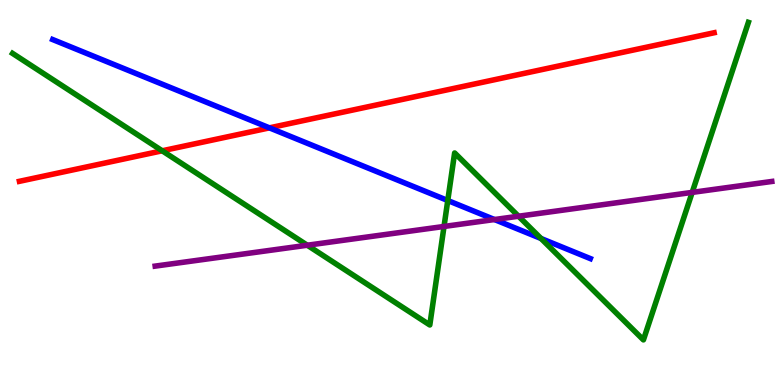[{'lines': ['blue', 'red'], 'intersections': [{'x': 3.48, 'y': 6.68}]}, {'lines': ['green', 'red'], 'intersections': [{'x': 2.09, 'y': 6.08}]}, {'lines': ['purple', 'red'], 'intersections': []}, {'lines': ['blue', 'green'], 'intersections': [{'x': 5.78, 'y': 4.79}, {'x': 6.98, 'y': 3.81}]}, {'lines': ['blue', 'purple'], 'intersections': [{'x': 6.38, 'y': 4.3}]}, {'lines': ['green', 'purple'], 'intersections': [{'x': 3.97, 'y': 3.63}, {'x': 5.73, 'y': 4.12}, {'x': 6.69, 'y': 4.38}, {'x': 8.93, 'y': 5.0}]}]